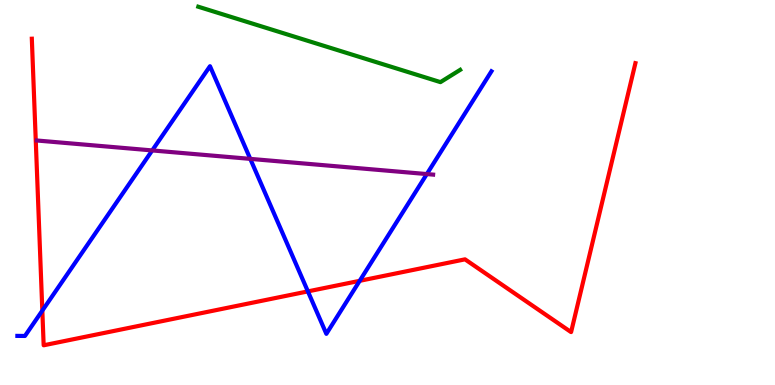[{'lines': ['blue', 'red'], 'intersections': [{'x': 0.546, 'y': 1.93}, {'x': 3.97, 'y': 2.43}, {'x': 4.64, 'y': 2.71}]}, {'lines': ['green', 'red'], 'intersections': []}, {'lines': ['purple', 'red'], 'intersections': []}, {'lines': ['blue', 'green'], 'intersections': []}, {'lines': ['blue', 'purple'], 'intersections': [{'x': 1.96, 'y': 6.09}, {'x': 3.23, 'y': 5.87}, {'x': 5.51, 'y': 5.48}]}, {'lines': ['green', 'purple'], 'intersections': []}]